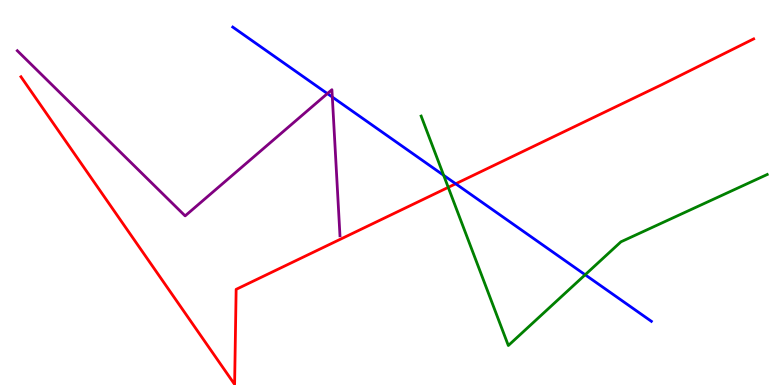[{'lines': ['blue', 'red'], 'intersections': [{'x': 5.88, 'y': 5.23}]}, {'lines': ['green', 'red'], 'intersections': [{'x': 5.78, 'y': 5.13}]}, {'lines': ['purple', 'red'], 'intersections': []}, {'lines': ['blue', 'green'], 'intersections': [{'x': 5.72, 'y': 5.45}, {'x': 7.55, 'y': 2.86}]}, {'lines': ['blue', 'purple'], 'intersections': [{'x': 4.22, 'y': 7.57}, {'x': 4.29, 'y': 7.48}]}, {'lines': ['green', 'purple'], 'intersections': []}]